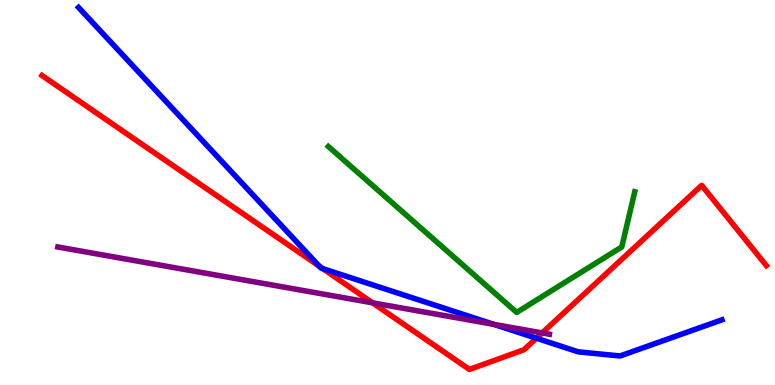[{'lines': ['blue', 'red'], 'intersections': [{'x': 4.12, 'y': 3.09}, {'x': 4.17, 'y': 3.02}, {'x': 6.92, 'y': 1.22}]}, {'lines': ['green', 'red'], 'intersections': []}, {'lines': ['purple', 'red'], 'intersections': [{'x': 4.81, 'y': 2.13}, {'x': 7.0, 'y': 1.35}]}, {'lines': ['blue', 'green'], 'intersections': []}, {'lines': ['blue', 'purple'], 'intersections': [{'x': 6.37, 'y': 1.57}]}, {'lines': ['green', 'purple'], 'intersections': []}]